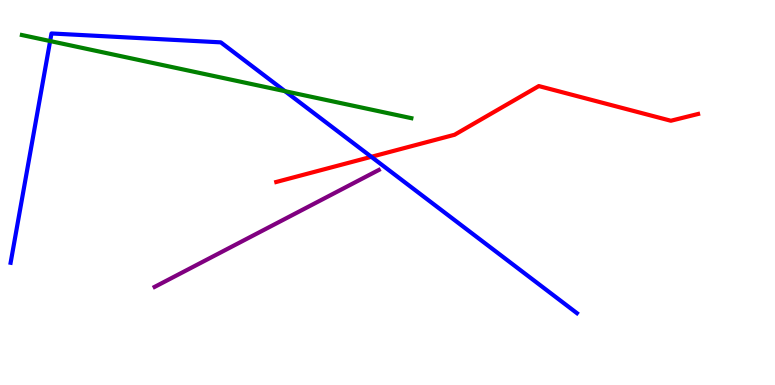[{'lines': ['blue', 'red'], 'intersections': [{'x': 4.79, 'y': 5.93}]}, {'lines': ['green', 'red'], 'intersections': []}, {'lines': ['purple', 'red'], 'intersections': []}, {'lines': ['blue', 'green'], 'intersections': [{'x': 0.647, 'y': 8.93}, {'x': 3.68, 'y': 7.63}]}, {'lines': ['blue', 'purple'], 'intersections': []}, {'lines': ['green', 'purple'], 'intersections': []}]